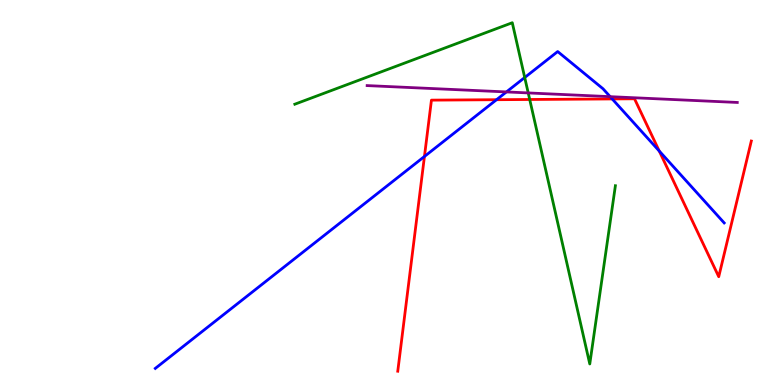[{'lines': ['blue', 'red'], 'intersections': [{'x': 5.48, 'y': 5.94}, {'x': 6.41, 'y': 7.41}, {'x': 7.9, 'y': 7.43}, {'x': 8.51, 'y': 6.08}]}, {'lines': ['green', 'red'], 'intersections': [{'x': 6.83, 'y': 7.42}]}, {'lines': ['purple', 'red'], 'intersections': []}, {'lines': ['blue', 'green'], 'intersections': [{'x': 6.77, 'y': 7.99}]}, {'lines': ['blue', 'purple'], 'intersections': [{'x': 6.53, 'y': 7.61}, {'x': 7.87, 'y': 7.49}]}, {'lines': ['green', 'purple'], 'intersections': [{'x': 6.82, 'y': 7.59}]}]